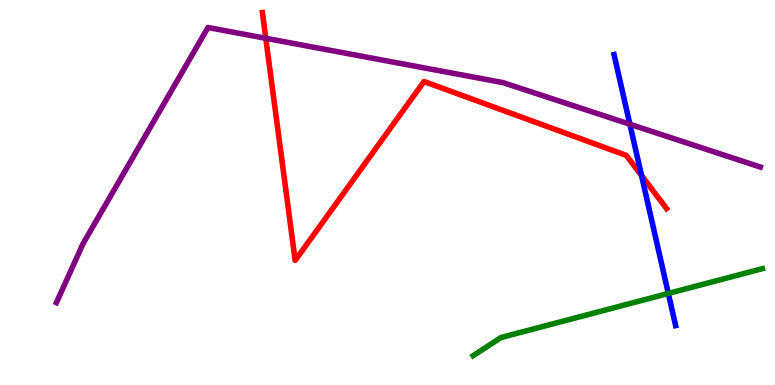[{'lines': ['blue', 'red'], 'intersections': [{'x': 8.28, 'y': 5.44}]}, {'lines': ['green', 'red'], 'intersections': []}, {'lines': ['purple', 'red'], 'intersections': [{'x': 3.43, 'y': 9.01}]}, {'lines': ['blue', 'green'], 'intersections': [{'x': 8.62, 'y': 2.38}]}, {'lines': ['blue', 'purple'], 'intersections': [{'x': 8.13, 'y': 6.77}]}, {'lines': ['green', 'purple'], 'intersections': []}]